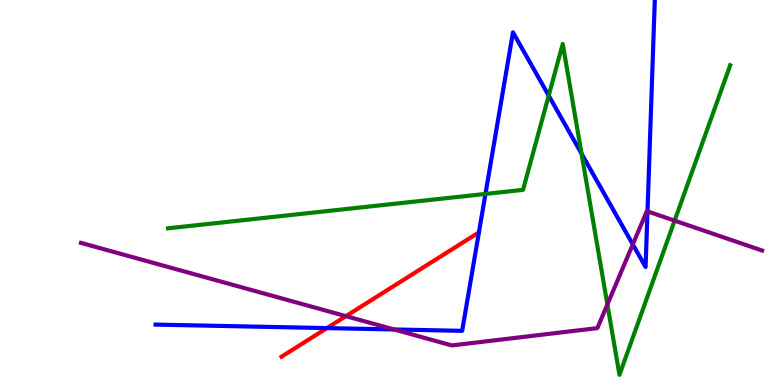[{'lines': ['blue', 'red'], 'intersections': [{'x': 4.22, 'y': 1.48}]}, {'lines': ['green', 'red'], 'intersections': []}, {'lines': ['purple', 'red'], 'intersections': [{'x': 4.46, 'y': 1.79}]}, {'lines': ['blue', 'green'], 'intersections': [{'x': 6.26, 'y': 4.96}, {'x': 7.08, 'y': 7.52}, {'x': 7.5, 'y': 6.01}]}, {'lines': ['blue', 'purple'], 'intersections': [{'x': 5.08, 'y': 1.44}, {'x': 8.17, 'y': 3.65}, {'x': 8.35, 'y': 4.51}]}, {'lines': ['green', 'purple'], 'intersections': [{'x': 7.84, 'y': 2.09}, {'x': 8.7, 'y': 4.27}]}]